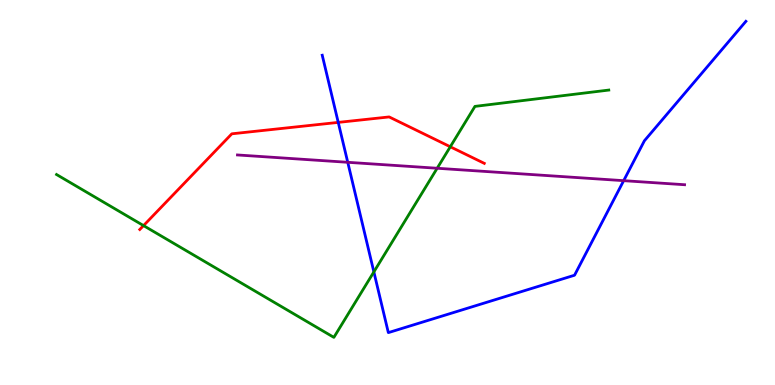[{'lines': ['blue', 'red'], 'intersections': [{'x': 4.36, 'y': 6.82}]}, {'lines': ['green', 'red'], 'intersections': [{'x': 1.85, 'y': 4.14}, {'x': 5.81, 'y': 6.19}]}, {'lines': ['purple', 'red'], 'intersections': []}, {'lines': ['blue', 'green'], 'intersections': [{'x': 4.82, 'y': 2.94}]}, {'lines': ['blue', 'purple'], 'intersections': [{'x': 4.49, 'y': 5.78}, {'x': 8.05, 'y': 5.31}]}, {'lines': ['green', 'purple'], 'intersections': [{'x': 5.64, 'y': 5.63}]}]